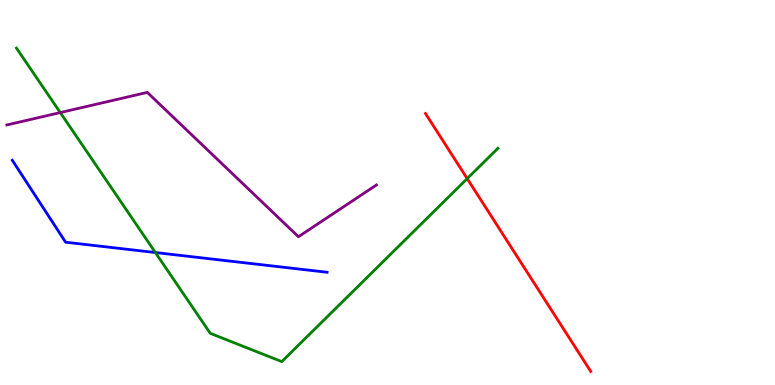[{'lines': ['blue', 'red'], 'intersections': []}, {'lines': ['green', 'red'], 'intersections': [{'x': 6.03, 'y': 5.36}]}, {'lines': ['purple', 'red'], 'intersections': []}, {'lines': ['blue', 'green'], 'intersections': [{'x': 2.0, 'y': 3.44}]}, {'lines': ['blue', 'purple'], 'intersections': []}, {'lines': ['green', 'purple'], 'intersections': [{'x': 0.778, 'y': 7.08}]}]